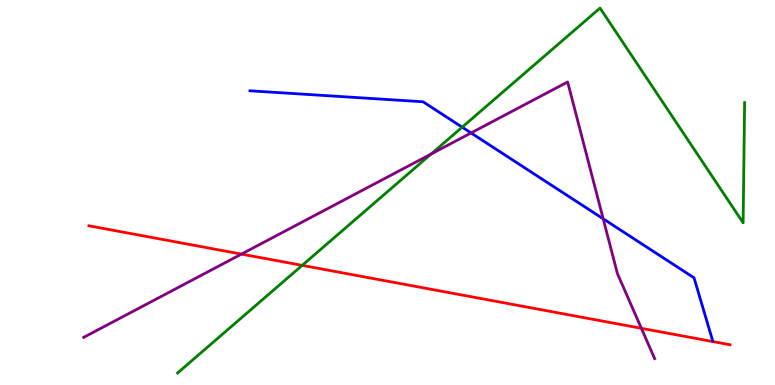[{'lines': ['blue', 'red'], 'intersections': []}, {'lines': ['green', 'red'], 'intersections': [{'x': 3.9, 'y': 3.11}]}, {'lines': ['purple', 'red'], 'intersections': [{'x': 3.12, 'y': 3.4}, {'x': 8.28, 'y': 1.47}]}, {'lines': ['blue', 'green'], 'intersections': [{'x': 5.96, 'y': 6.7}]}, {'lines': ['blue', 'purple'], 'intersections': [{'x': 6.08, 'y': 6.55}, {'x': 7.78, 'y': 4.32}]}, {'lines': ['green', 'purple'], 'intersections': [{'x': 5.56, 'y': 6.0}]}]